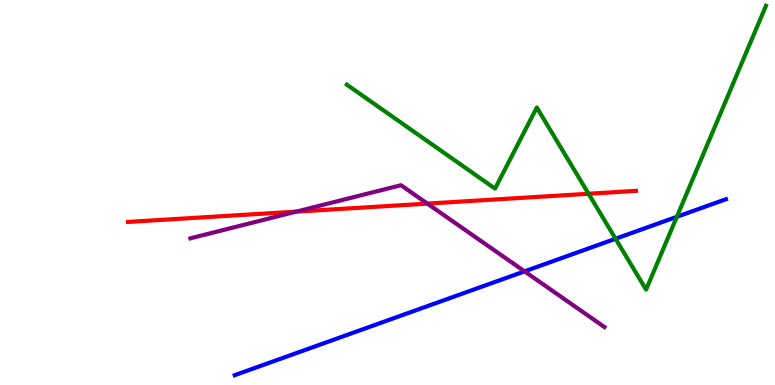[{'lines': ['blue', 'red'], 'intersections': []}, {'lines': ['green', 'red'], 'intersections': [{'x': 7.59, 'y': 4.97}]}, {'lines': ['purple', 'red'], 'intersections': [{'x': 3.82, 'y': 4.5}, {'x': 5.51, 'y': 4.71}]}, {'lines': ['blue', 'green'], 'intersections': [{'x': 7.94, 'y': 3.8}, {'x': 8.73, 'y': 4.37}]}, {'lines': ['blue', 'purple'], 'intersections': [{'x': 6.77, 'y': 2.95}]}, {'lines': ['green', 'purple'], 'intersections': []}]